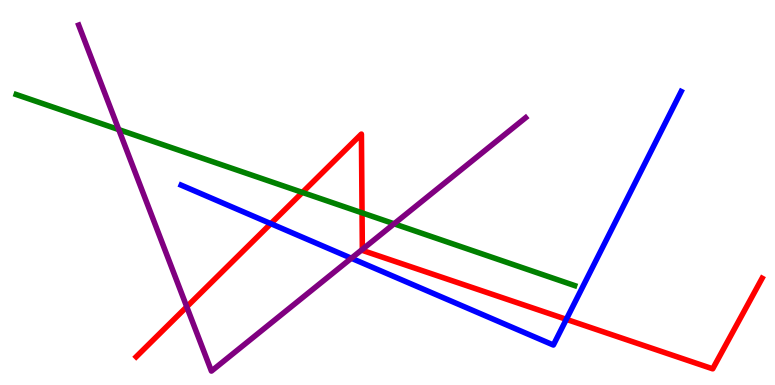[{'lines': ['blue', 'red'], 'intersections': [{'x': 3.49, 'y': 4.19}, {'x': 7.31, 'y': 1.71}]}, {'lines': ['green', 'red'], 'intersections': [{'x': 3.9, 'y': 5.0}, {'x': 4.67, 'y': 4.47}]}, {'lines': ['purple', 'red'], 'intersections': [{'x': 2.41, 'y': 2.03}, {'x': 4.68, 'y': 3.52}]}, {'lines': ['blue', 'green'], 'intersections': []}, {'lines': ['blue', 'purple'], 'intersections': [{'x': 4.53, 'y': 3.29}]}, {'lines': ['green', 'purple'], 'intersections': [{'x': 1.53, 'y': 6.63}, {'x': 5.08, 'y': 4.19}]}]